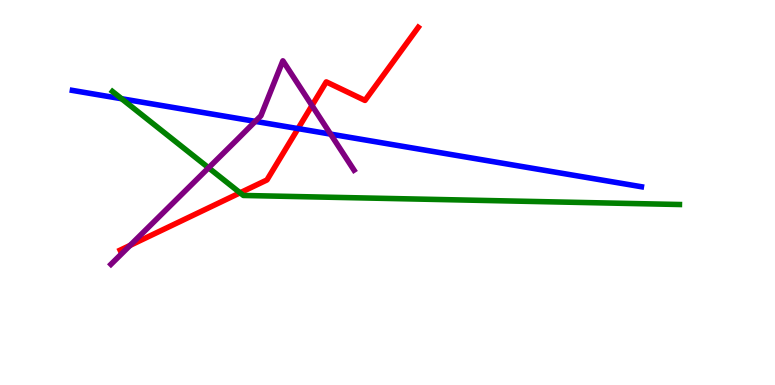[{'lines': ['blue', 'red'], 'intersections': [{'x': 3.85, 'y': 6.66}]}, {'lines': ['green', 'red'], 'intersections': [{'x': 3.1, 'y': 4.99}]}, {'lines': ['purple', 'red'], 'intersections': [{'x': 1.68, 'y': 3.63}, {'x': 4.03, 'y': 7.26}]}, {'lines': ['blue', 'green'], 'intersections': [{'x': 1.57, 'y': 7.44}]}, {'lines': ['blue', 'purple'], 'intersections': [{'x': 3.29, 'y': 6.85}, {'x': 4.27, 'y': 6.52}]}, {'lines': ['green', 'purple'], 'intersections': [{'x': 2.69, 'y': 5.64}]}]